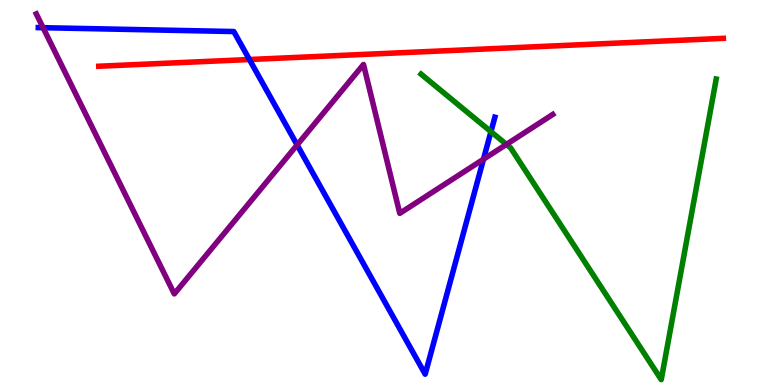[{'lines': ['blue', 'red'], 'intersections': [{'x': 3.22, 'y': 8.45}]}, {'lines': ['green', 'red'], 'intersections': []}, {'lines': ['purple', 'red'], 'intersections': []}, {'lines': ['blue', 'green'], 'intersections': [{'x': 6.33, 'y': 6.58}]}, {'lines': ['blue', 'purple'], 'intersections': [{'x': 0.556, 'y': 9.28}, {'x': 3.83, 'y': 6.24}, {'x': 6.24, 'y': 5.86}]}, {'lines': ['green', 'purple'], 'intersections': [{'x': 6.53, 'y': 6.25}]}]